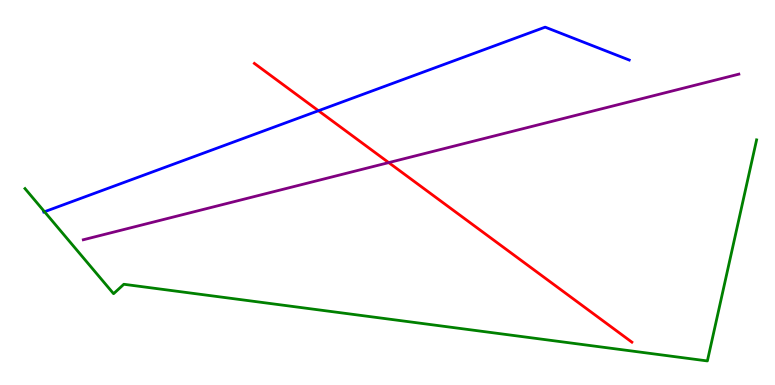[{'lines': ['blue', 'red'], 'intersections': [{'x': 4.11, 'y': 7.12}]}, {'lines': ['green', 'red'], 'intersections': []}, {'lines': ['purple', 'red'], 'intersections': [{'x': 5.02, 'y': 5.78}]}, {'lines': ['blue', 'green'], 'intersections': [{'x': 0.574, 'y': 4.5}]}, {'lines': ['blue', 'purple'], 'intersections': []}, {'lines': ['green', 'purple'], 'intersections': []}]